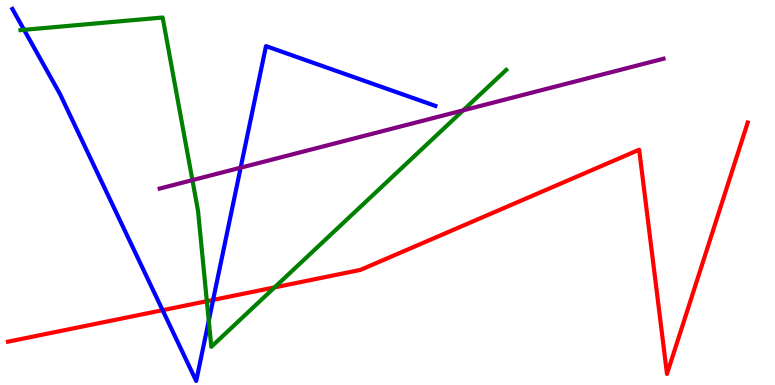[{'lines': ['blue', 'red'], 'intersections': [{'x': 2.1, 'y': 1.94}, {'x': 2.75, 'y': 2.21}]}, {'lines': ['green', 'red'], 'intersections': [{'x': 2.67, 'y': 2.18}, {'x': 3.54, 'y': 2.54}]}, {'lines': ['purple', 'red'], 'intersections': []}, {'lines': ['blue', 'green'], 'intersections': [{'x': 0.311, 'y': 9.23}, {'x': 2.69, 'y': 1.67}]}, {'lines': ['blue', 'purple'], 'intersections': [{'x': 3.11, 'y': 5.64}]}, {'lines': ['green', 'purple'], 'intersections': [{'x': 2.48, 'y': 5.32}, {'x': 5.98, 'y': 7.13}]}]